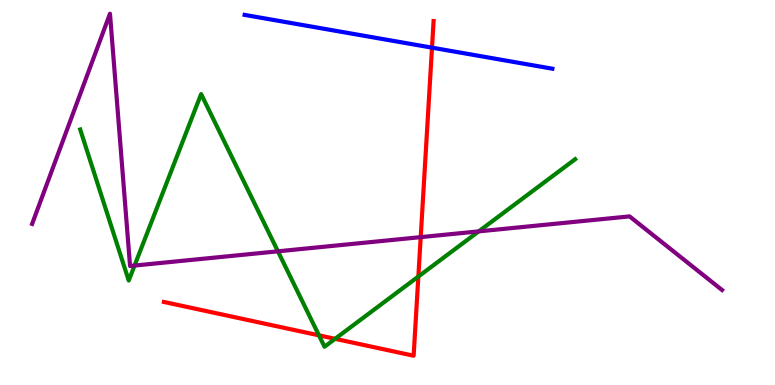[{'lines': ['blue', 'red'], 'intersections': [{'x': 5.57, 'y': 8.76}]}, {'lines': ['green', 'red'], 'intersections': [{'x': 4.12, 'y': 1.29}, {'x': 4.32, 'y': 1.2}, {'x': 5.4, 'y': 2.82}]}, {'lines': ['purple', 'red'], 'intersections': [{'x': 5.43, 'y': 3.84}]}, {'lines': ['blue', 'green'], 'intersections': []}, {'lines': ['blue', 'purple'], 'intersections': []}, {'lines': ['green', 'purple'], 'intersections': [{'x': 1.74, 'y': 3.1}, {'x': 3.59, 'y': 3.47}, {'x': 6.18, 'y': 3.99}]}]